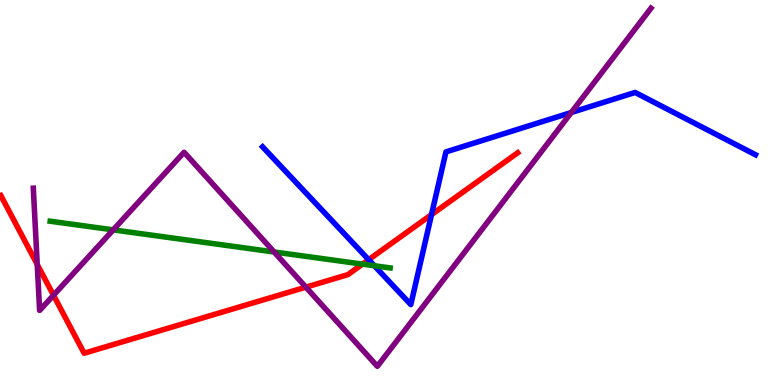[{'lines': ['blue', 'red'], 'intersections': [{'x': 4.76, 'y': 3.25}, {'x': 5.57, 'y': 4.43}]}, {'lines': ['green', 'red'], 'intersections': [{'x': 4.68, 'y': 3.14}]}, {'lines': ['purple', 'red'], 'intersections': [{'x': 0.48, 'y': 3.13}, {'x': 0.69, 'y': 2.33}, {'x': 3.95, 'y': 2.54}]}, {'lines': ['blue', 'green'], 'intersections': [{'x': 4.83, 'y': 3.1}]}, {'lines': ['blue', 'purple'], 'intersections': [{'x': 7.37, 'y': 7.08}]}, {'lines': ['green', 'purple'], 'intersections': [{'x': 1.46, 'y': 4.03}, {'x': 3.54, 'y': 3.46}]}]